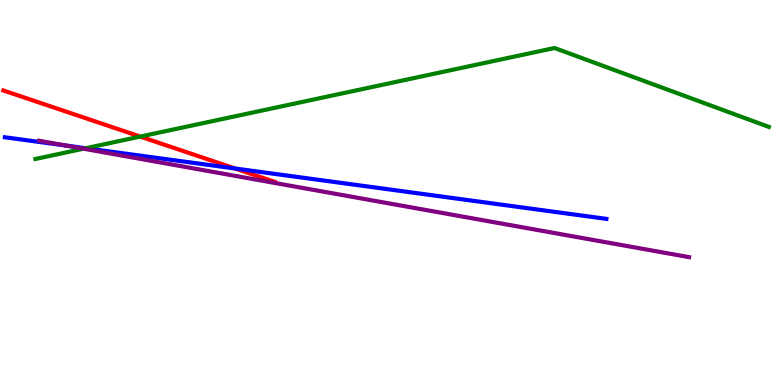[{'lines': ['blue', 'red'], 'intersections': [{'x': 3.03, 'y': 5.62}]}, {'lines': ['green', 'red'], 'intersections': [{'x': 1.81, 'y': 6.45}]}, {'lines': ['purple', 'red'], 'intersections': []}, {'lines': ['blue', 'green'], 'intersections': [{'x': 1.11, 'y': 6.15}]}, {'lines': ['blue', 'purple'], 'intersections': [{'x': 0.853, 'y': 6.22}]}, {'lines': ['green', 'purple'], 'intersections': [{'x': 1.08, 'y': 6.14}]}]